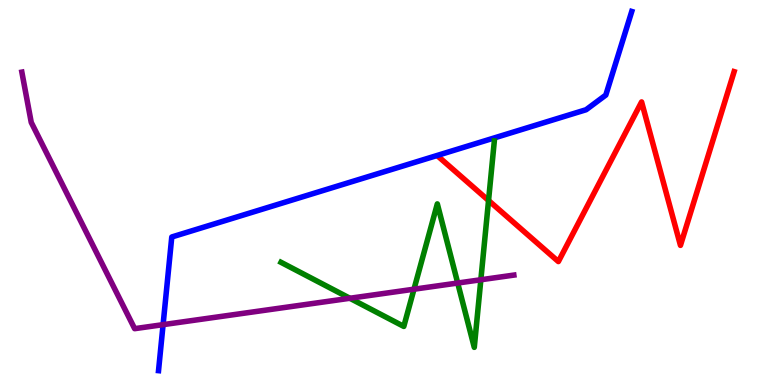[{'lines': ['blue', 'red'], 'intersections': []}, {'lines': ['green', 'red'], 'intersections': [{'x': 6.3, 'y': 4.79}]}, {'lines': ['purple', 'red'], 'intersections': []}, {'lines': ['blue', 'green'], 'intersections': []}, {'lines': ['blue', 'purple'], 'intersections': [{'x': 2.1, 'y': 1.57}]}, {'lines': ['green', 'purple'], 'intersections': [{'x': 4.51, 'y': 2.25}, {'x': 5.34, 'y': 2.49}, {'x': 5.91, 'y': 2.65}, {'x': 6.2, 'y': 2.73}]}]